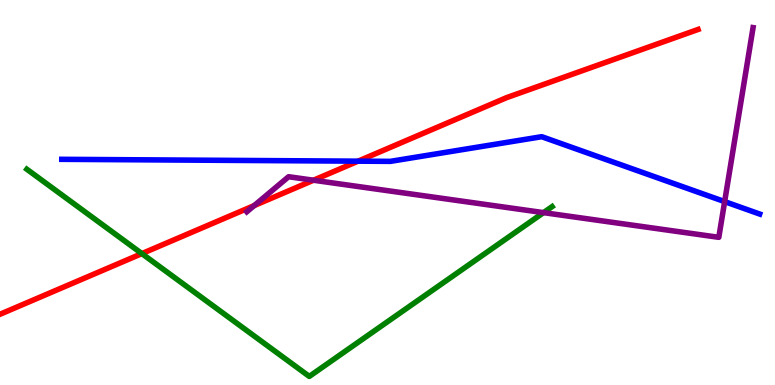[{'lines': ['blue', 'red'], 'intersections': [{'x': 4.62, 'y': 5.81}]}, {'lines': ['green', 'red'], 'intersections': [{'x': 1.83, 'y': 3.41}]}, {'lines': ['purple', 'red'], 'intersections': [{'x': 3.28, 'y': 4.66}, {'x': 4.04, 'y': 5.32}]}, {'lines': ['blue', 'green'], 'intersections': []}, {'lines': ['blue', 'purple'], 'intersections': [{'x': 9.35, 'y': 4.76}]}, {'lines': ['green', 'purple'], 'intersections': [{'x': 7.01, 'y': 4.48}]}]